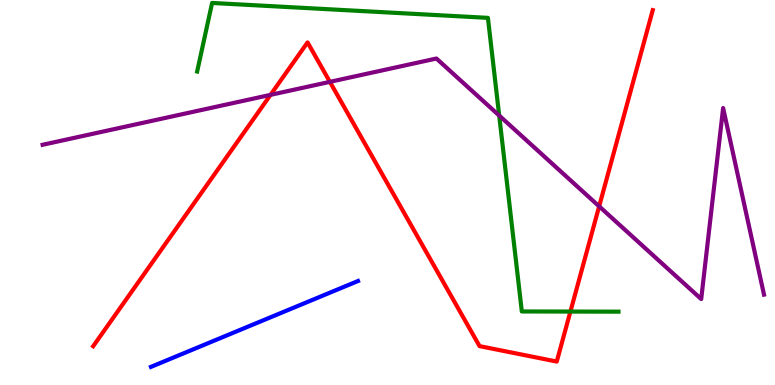[{'lines': ['blue', 'red'], 'intersections': []}, {'lines': ['green', 'red'], 'intersections': [{'x': 7.36, 'y': 1.91}]}, {'lines': ['purple', 'red'], 'intersections': [{'x': 3.49, 'y': 7.54}, {'x': 4.26, 'y': 7.87}, {'x': 7.73, 'y': 4.64}]}, {'lines': ['blue', 'green'], 'intersections': []}, {'lines': ['blue', 'purple'], 'intersections': []}, {'lines': ['green', 'purple'], 'intersections': [{'x': 6.44, 'y': 7.0}]}]